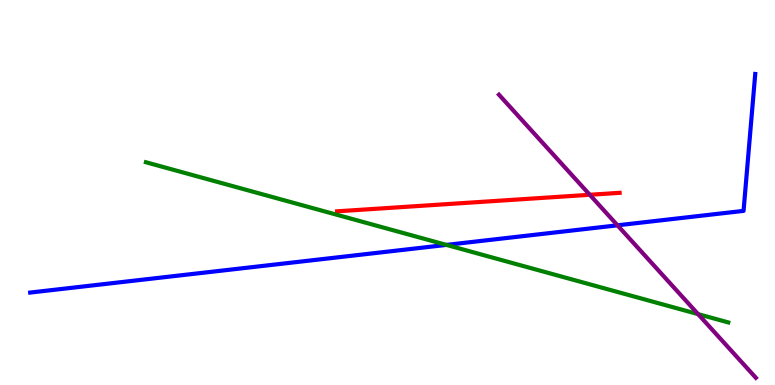[{'lines': ['blue', 'red'], 'intersections': []}, {'lines': ['green', 'red'], 'intersections': []}, {'lines': ['purple', 'red'], 'intersections': [{'x': 7.61, 'y': 4.94}]}, {'lines': ['blue', 'green'], 'intersections': [{'x': 5.76, 'y': 3.64}]}, {'lines': ['blue', 'purple'], 'intersections': [{'x': 7.97, 'y': 4.15}]}, {'lines': ['green', 'purple'], 'intersections': [{'x': 9.01, 'y': 1.84}]}]